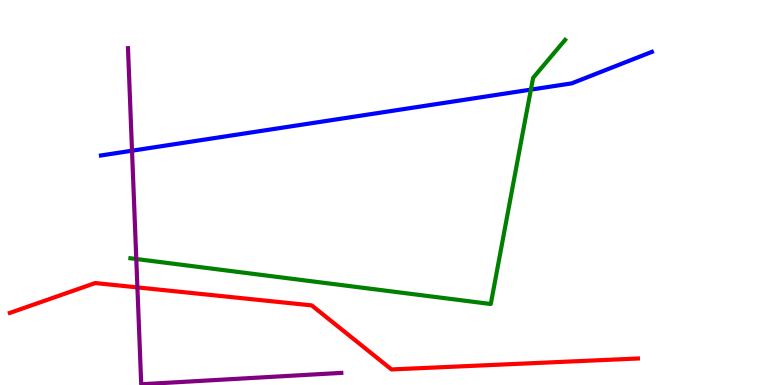[{'lines': ['blue', 'red'], 'intersections': []}, {'lines': ['green', 'red'], 'intersections': []}, {'lines': ['purple', 'red'], 'intersections': [{'x': 1.77, 'y': 2.54}]}, {'lines': ['blue', 'green'], 'intersections': [{'x': 6.85, 'y': 7.67}]}, {'lines': ['blue', 'purple'], 'intersections': [{'x': 1.7, 'y': 6.09}]}, {'lines': ['green', 'purple'], 'intersections': [{'x': 1.76, 'y': 3.27}]}]